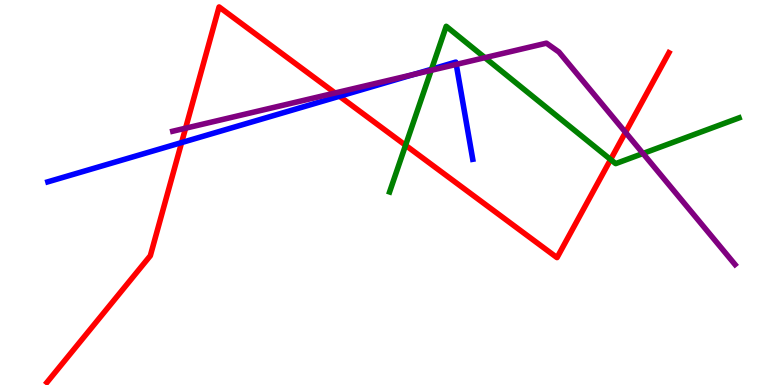[{'lines': ['blue', 'red'], 'intersections': [{'x': 2.34, 'y': 6.3}, {'x': 4.38, 'y': 7.5}]}, {'lines': ['green', 'red'], 'intersections': [{'x': 5.23, 'y': 6.23}, {'x': 7.88, 'y': 5.86}]}, {'lines': ['purple', 'red'], 'intersections': [{'x': 2.39, 'y': 6.67}, {'x': 4.32, 'y': 7.59}, {'x': 8.07, 'y': 6.56}]}, {'lines': ['blue', 'green'], 'intersections': [{'x': 5.57, 'y': 8.2}]}, {'lines': ['blue', 'purple'], 'intersections': [{'x': 5.34, 'y': 8.07}, {'x': 5.89, 'y': 8.33}]}, {'lines': ['green', 'purple'], 'intersections': [{'x': 5.56, 'y': 8.17}, {'x': 6.26, 'y': 8.5}, {'x': 8.3, 'y': 6.01}]}]